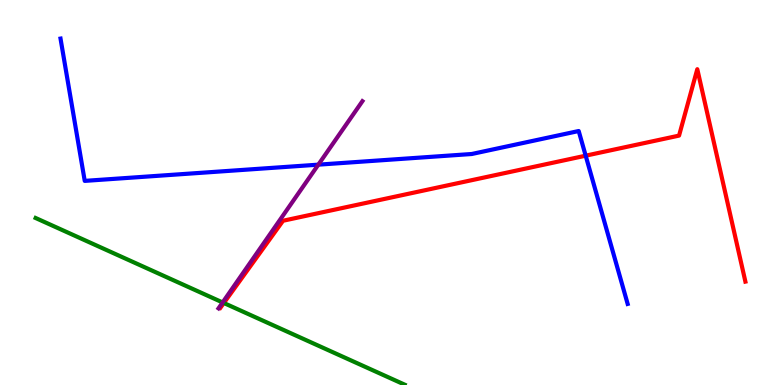[{'lines': ['blue', 'red'], 'intersections': [{'x': 7.56, 'y': 5.96}]}, {'lines': ['green', 'red'], 'intersections': [{'x': 2.89, 'y': 2.13}]}, {'lines': ['purple', 'red'], 'intersections': []}, {'lines': ['blue', 'green'], 'intersections': []}, {'lines': ['blue', 'purple'], 'intersections': [{'x': 4.11, 'y': 5.72}]}, {'lines': ['green', 'purple'], 'intersections': [{'x': 2.87, 'y': 2.14}]}]